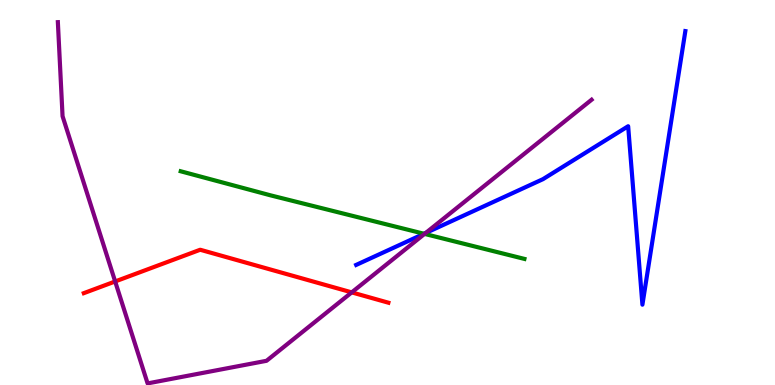[{'lines': ['blue', 'red'], 'intersections': []}, {'lines': ['green', 'red'], 'intersections': []}, {'lines': ['purple', 'red'], 'intersections': [{'x': 1.49, 'y': 2.69}, {'x': 4.54, 'y': 2.41}]}, {'lines': ['blue', 'green'], 'intersections': [{'x': 5.47, 'y': 3.93}]}, {'lines': ['blue', 'purple'], 'intersections': [{'x': 5.49, 'y': 3.95}]}, {'lines': ['green', 'purple'], 'intersections': [{'x': 5.48, 'y': 3.92}]}]